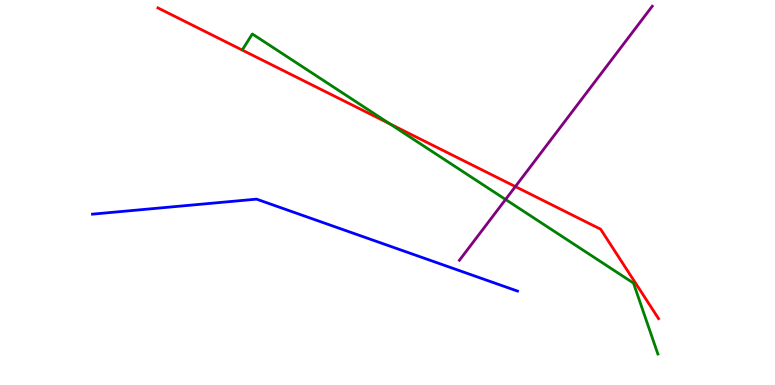[{'lines': ['blue', 'red'], 'intersections': []}, {'lines': ['green', 'red'], 'intersections': [{'x': 5.03, 'y': 6.78}]}, {'lines': ['purple', 'red'], 'intersections': [{'x': 6.65, 'y': 5.15}]}, {'lines': ['blue', 'green'], 'intersections': []}, {'lines': ['blue', 'purple'], 'intersections': []}, {'lines': ['green', 'purple'], 'intersections': [{'x': 6.52, 'y': 4.82}]}]